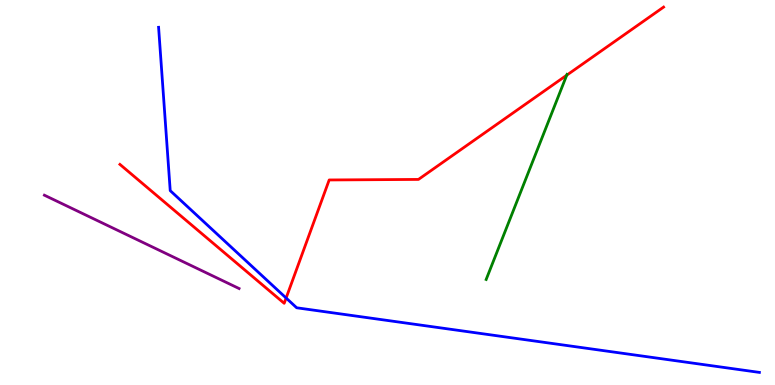[{'lines': ['blue', 'red'], 'intersections': [{'x': 3.69, 'y': 2.26}]}, {'lines': ['green', 'red'], 'intersections': [{'x': 7.31, 'y': 8.05}]}, {'lines': ['purple', 'red'], 'intersections': []}, {'lines': ['blue', 'green'], 'intersections': []}, {'lines': ['blue', 'purple'], 'intersections': []}, {'lines': ['green', 'purple'], 'intersections': []}]